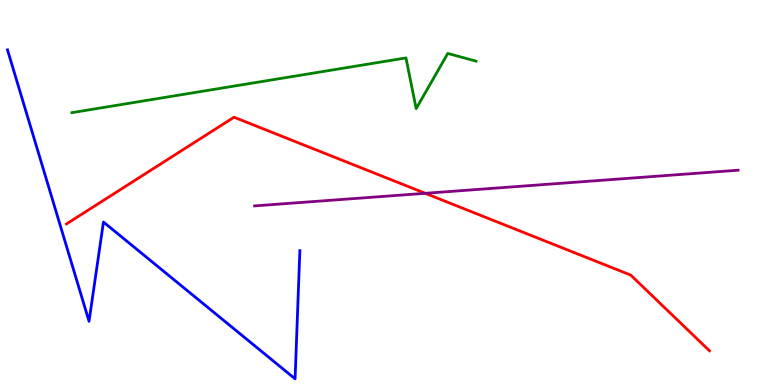[{'lines': ['blue', 'red'], 'intersections': []}, {'lines': ['green', 'red'], 'intersections': []}, {'lines': ['purple', 'red'], 'intersections': [{'x': 5.49, 'y': 4.98}]}, {'lines': ['blue', 'green'], 'intersections': []}, {'lines': ['blue', 'purple'], 'intersections': []}, {'lines': ['green', 'purple'], 'intersections': []}]